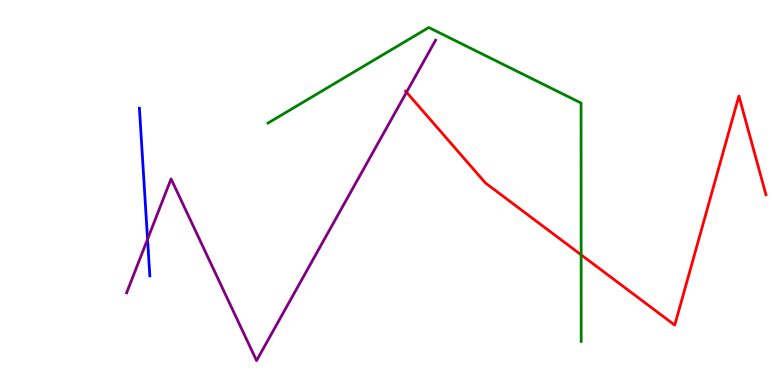[{'lines': ['blue', 'red'], 'intersections': []}, {'lines': ['green', 'red'], 'intersections': [{'x': 7.5, 'y': 3.38}]}, {'lines': ['purple', 'red'], 'intersections': [{'x': 5.25, 'y': 7.6}]}, {'lines': ['blue', 'green'], 'intersections': []}, {'lines': ['blue', 'purple'], 'intersections': [{'x': 1.9, 'y': 3.79}]}, {'lines': ['green', 'purple'], 'intersections': []}]